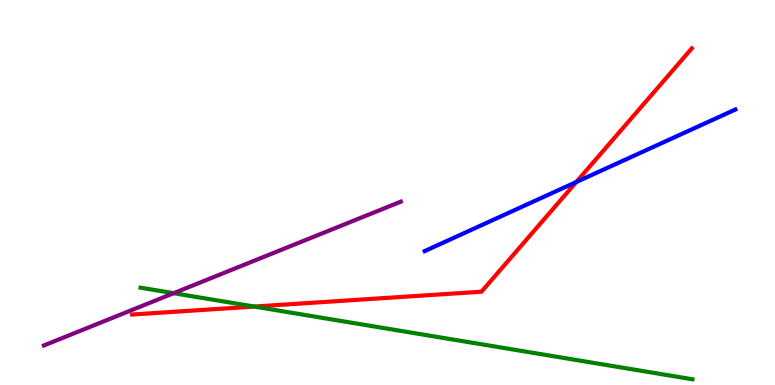[{'lines': ['blue', 'red'], 'intersections': [{'x': 7.44, 'y': 5.27}]}, {'lines': ['green', 'red'], 'intersections': [{'x': 3.28, 'y': 2.04}]}, {'lines': ['purple', 'red'], 'intersections': []}, {'lines': ['blue', 'green'], 'intersections': []}, {'lines': ['blue', 'purple'], 'intersections': []}, {'lines': ['green', 'purple'], 'intersections': [{'x': 2.24, 'y': 2.38}]}]